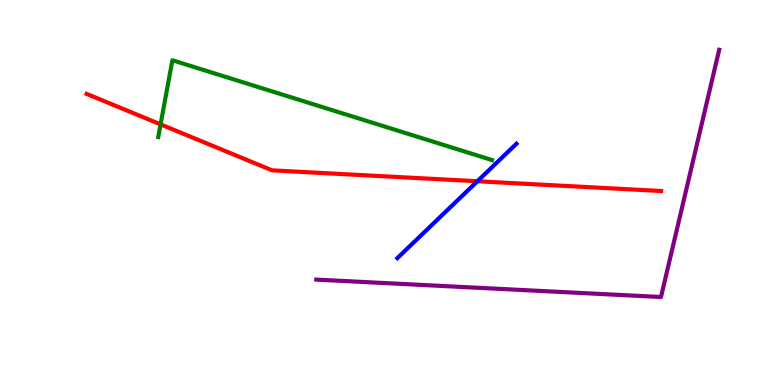[{'lines': ['blue', 'red'], 'intersections': [{'x': 6.16, 'y': 5.29}]}, {'lines': ['green', 'red'], 'intersections': [{'x': 2.07, 'y': 6.77}]}, {'lines': ['purple', 'red'], 'intersections': []}, {'lines': ['blue', 'green'], 'intersections': []}, {'lines': ['blue', 'purple'], 'intersections': []}, {'lines': ['green', 'purple'], 'intersections': []}]